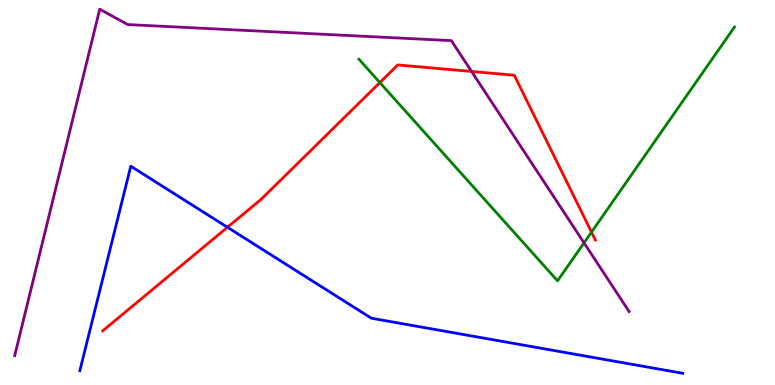[{'lines': ['blue', 'red'], 'intersections': [{'x': 2.93, 'y': 4.1}]}, {'lines': ['green', 'red'], 'intersections': [{'x': 4.9, 'y': 7.86}, {'x': 7.63, 'y': 3.97}]}, {'lines': ['purple', 'red'], 'intersections': [{'x': 6.08, 'y': 8.14}]}, {'lines': ['blue', 'green'], 'intersections': []}, {'lines': ['blue', 'purple'], 'intersections': []}, {'lines': ['green', 'purple'], 'intersections': [{'x': 7.54, 'y': 3.69}]}]